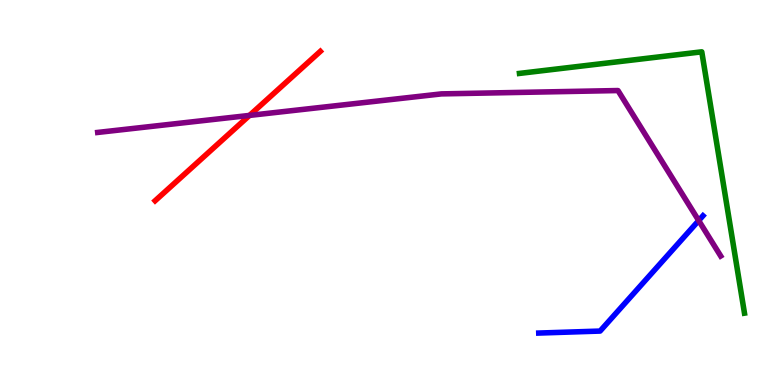[{'lines': ['blue', 'red'], 'intersections': []}, {'lines': ['green', 'red'], 'intersections': []}, {'lines': ['purple', 'red'], 'intersections': [{'x': 3.22, 'y': 7.0}]}, {'lines': ['blue', 'green'], 'intersections': []}, {'lines': ['blue', 'purple'], 'intersections': [{'x': 9.02, 'y': 4.27}]}, {'lines': ['green', 'purple'], 'intersections': []}]